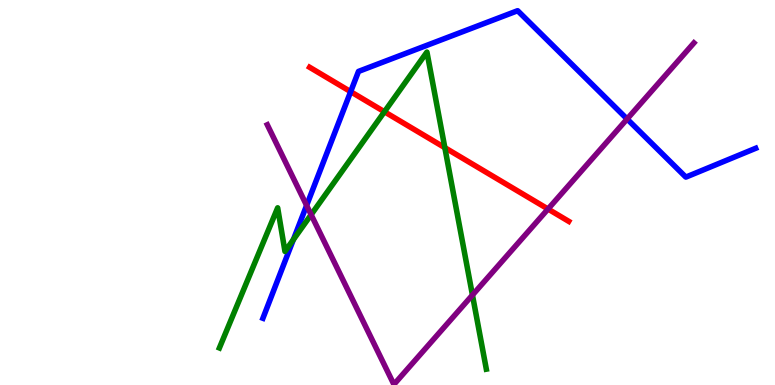[{'lines': ['blue', 'red'], 'intersections': [{'x': 4.52, 'y': 7.62}]}, {'lines': ['green', 'red'], 'intersections': [{'x': 4.96, 'y': 7.1}, {'x': 5.74, 'y': 6.16}]}, {'lines': ['purple', 'red'], 'intersections': [{'x': 7.07, 'y': 4.57}]}, {'lines': ['blue', 'green'], 'intersections': [{'x': 3.79, 'y': 3.78}]}, {'lines': ['blue', 'purple'], 'intersections': [{'x': 3.96, 'y': 4.66}, {'x': 8.09, 'y': 6.91}]}, {'lines': ['green', 'purple'], 'intersections': [{'x': 4.01, 'y': 4.42}, {'x': 6.1, 'y': 2.34}]}]